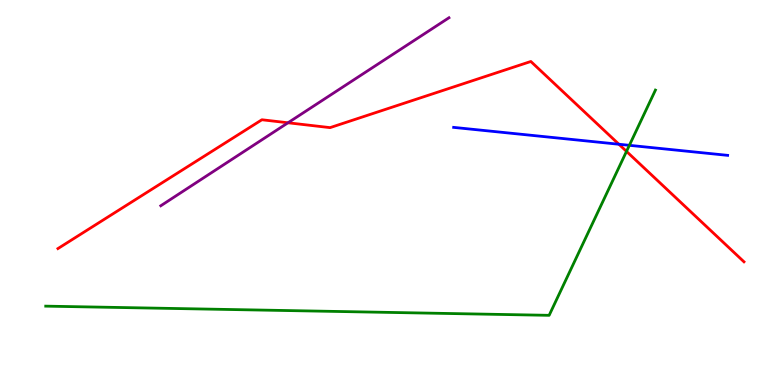[{'lines': ['blue', 'red'], 'intersections': [{'x': 7.99, 'y': 6.25}]}, {'lines': ['green', 'red'], 'intersections': [{'x': 8.08, 'y': 6.07}]}, {'lines': ['purple', 'red'], 'intersections': [{'x': 3.72, 'y': 6.81}]}, {'lines': ['blue', 'green'], 'intersections': [{'x': 8.12, 'y': 6.23}]}, {'lines': ['blue', 'purple'], 'intersections': []}, {'lines': ['green', 'purple'], 'intersections': []}]